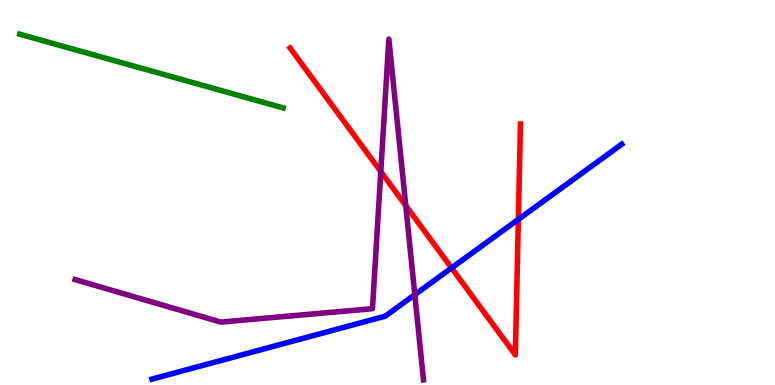[{'lines': ['blue', 'red'], 'intersections': [{'x': 5.83, 'y': 3.04}, {'x': 6.69, 'y': 4.3}]}, {'lines': ['green', 'red'], 'intersections': []}, {'lines': ['purple', 'red'], 'intersections': [{'x': 4.91, 'y': 5.54}, {'x': 5.24, 'y': 4.66}]}, {'lines': ['blue', 'green'], 'intersections': []}, {'lines': ['blue', 'purple'], 'intersections': [{'x': 5.35, 'y': 2.35}]}, {'lines': ['green', 'purple'], 'intersections': []}]